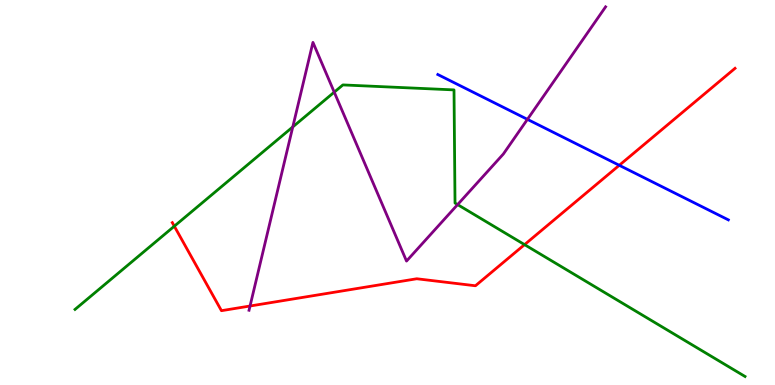[{'lines': ['blue', 'red'], 'intersections': [{'x': 7.99, 'y': 5.71}]}, {'lines': ['green', 'red'], 'intersections': [{'x': 2.25, 'y': 4.12}, {'x': 6.77, 'y': 3.65}]}, {'lines': ['purple', 'red'], 'intersections': [{'x': 3.23, 'y': 2.05}]}, {'lines': ['blue', 'green'], 'intersections': []}, {'lines': ['blue', 'purple'], 'intersections': [{'x': 6.81, 'y': 6.9}]}, {'lines': ['green', 'purple'], 'intersections': [{'x': 3.78, 'y': 6.7}, {'x': 4.31, 'y': 7.61}, {'x': 5.9, 'y': 4.69}]}]